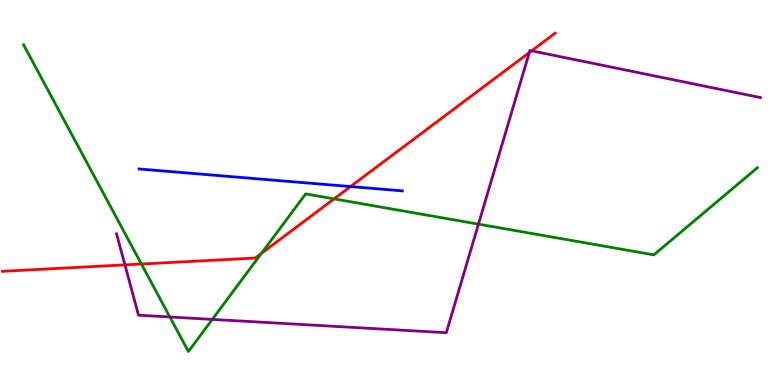[{'lines': ['blue', 'red'], 'intersections': [{'x': 4.52, 'y': 5.15}]}, {'lines': ['green', 'red'], 'intersections': [{'x': 1.82, 'y': 3.14}, {'x': 3.37, 'y': 3.42}, {'x': 4.31, 'y': 4.83}]}, {'lines': ['purple', 'red'], 'intersections': [{'x': 1.61, 'y': 3.12}, {'x': 6.83, 'y': 8.63}, {'x': 6.86, 'y': 8.68}]}, {'lines': ['blue', 'green'], 'intersections': []}, {'lines': ['blue', 'purple'], 'intersections': []}, {'lines': ['green', 'purple'], 'intersections': [{'x': 2.19, 'y': 1.77}, {'x': 2.74, 'y': 1.7}, {'x': 6.17, 'y': 4.18}]}]